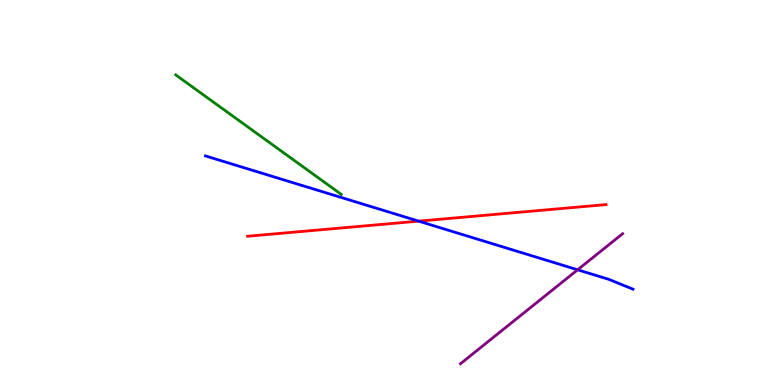[{'lines': ['blue', 'red'], 'intersections': [{'x': 5.4, 'y': 4.26}]}, {'lines': ['green', 'red'], 'intersections': []}, {'lines': ['purple', 'red'], 'intersections': []}, {'lines': ['blue', 'green'], 'intersections': []}, {'lines': ['blue', 'purple'], 'intersections': [{'x': 7.45, 'y': 2.99}]}, {'lines': ['green', 'purple'], 'intersections': []}]